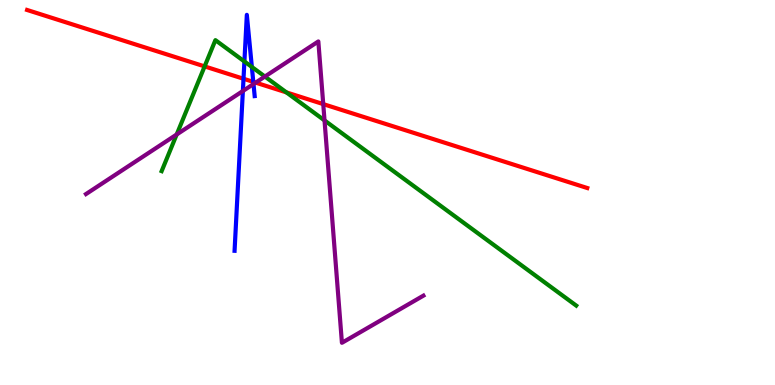[{'lines': ['blue', 'red'], 'intersections': [{'x': 3.14, 'y': 7.95}, {'x': 3.27, 'y': 7.87}]}, {'lines': ['green', 'red'], 'intersections': [{'x': 2.64, 'y': 8.28}, {'x': 3.7, 'y': 7.6}]}, {'lines': ['purple', 'red'], 'intersections': [{'x': 3.3, 'y': 7.85}, {'x': 4.17, 'y': 7.3}]}, {'lines': ['blue', 'green'], 'intersections': [{'x': 3.15, 'y': 8.4}, {'x': 3.25, 'y': 8.26}]}, {'lines': ['blue', 'purple'], 'intersections': [{'x': 3.13, 'y': 7.64}, {'x': 3.27, 'y': 7.82}]}, {'lines': ['green', 'purple'], 'intersections': [{'x': 2.28, 'y': 6.51}, {'x': 3.42, 'y': 8.01}, {'x': 4.19, 'y': 6.87}]}]